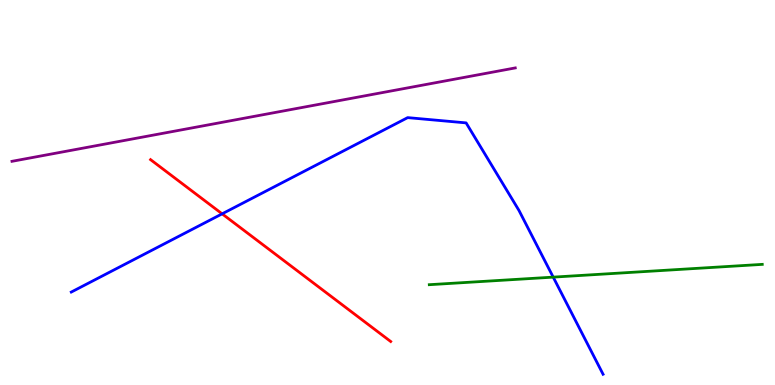[{'lines': ['blue', 'red'], 'intersections': [{'x': 2.87, 'y': 4.45}]}, {'lines': ['green', 'red'], 'intersections': []}, {'lines': ['purple', 'red'], 'intersections': []}, {'lines': ['blue', 'green'], 'intersections': [{'x': 7.14, 'y': 2.8}]}, {'lines': ['blue', 'purple'], 'intersections': []}, {'lines': ['green', 'purple'], 'intersections': []}]